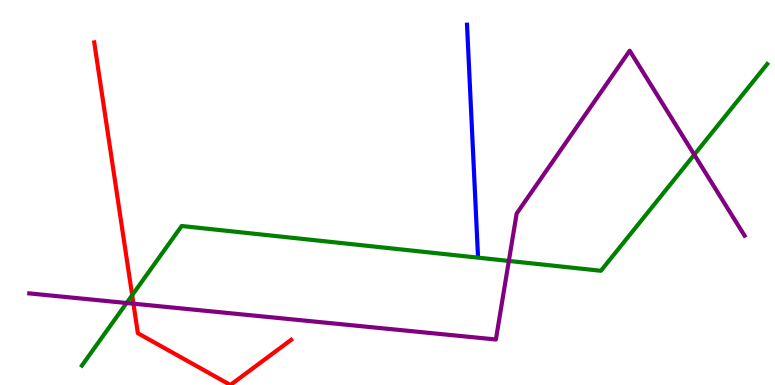[{'lines': ['blue', 'red'], 'intersections': []}, {'lines': ['green', 'red'], 'intersections': [{'x': 1.71, 'y': 2.33}]}, {'lines': ['purple', 'red'], 'intersections': [{'x': 1.72, 'y': 2.11}]}, {'lines': ['blue', 'green'], 'intersections': []}, {'lines': ['blue', 'purple'], 'intersections': []}, {'lines': ['green', 'purple'], 'intersections': [{'x': 1.63, 'y': 2.13}, {'x': 6.57, 'y': 3.22}, {'x': 8.96, 'y': 5.98}]}]